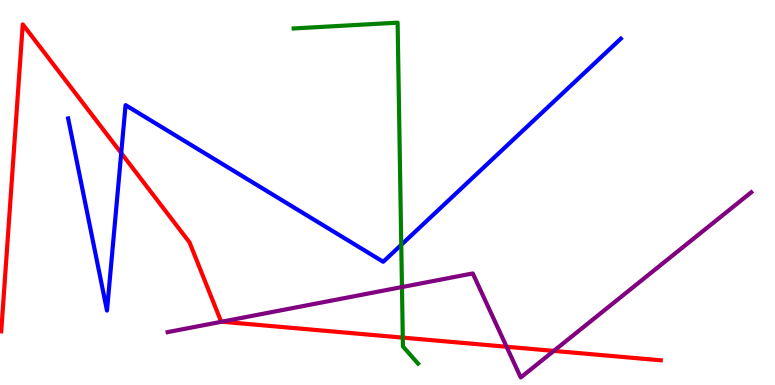[{'lines': ['blue', 'red'], 'intersections': [{'x': 1.56, 'y': 6.02}]}, {'lines': ['green', 'red'], 'intersections': [{'x': 5.2, 'y': 1.23}]}, {'lines': ['purple', 'red'], 'intersections': [{'x': 2.86, 'y': 1.64}, {'x': 6.54, 'y': 0.994}, {'x': 7.15, 'y': 0.886}]}, {'lines': ['blue', 'green'], 'intersections': [{'x': 5.18, 'y': 3.64}]}, {'lines': ['blue', 'purple'], 'intersections': []}, {'lines': ['green', 'purple'], 'intersections': [{'x': 5.19, 'y': 2.54}]}]